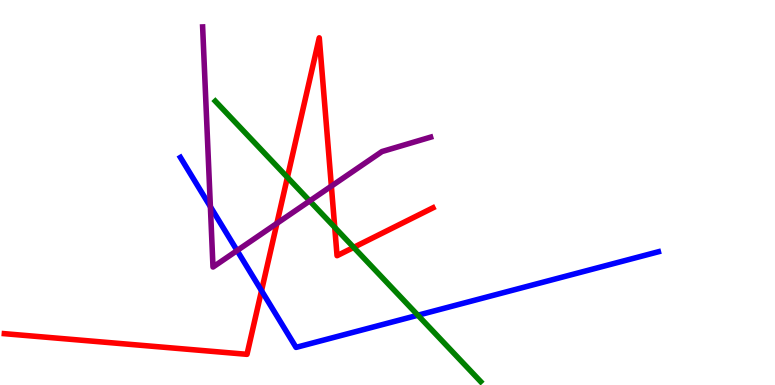[{'lines': ['blue', 'red'], 'intersections': [{'x': 3.37, 'y': 2.45}]}, {'lines': ['green', 'red'], 'intersections': [{'x': 3.71, 'y': 5.39}, {'x': 4.32, 'y': 4.09}, {'x': 4.56, 'y': 3.57}]}, {'lines': ['purple', 'red'], 'intersections': [{'x': 3.57, 'y': 4.2}, {'x': 4.28, 'y': 5.17}]}, {'lines': ['blue', 'green'], 'intersections': [{'x': 5.39, 'y': 1.81}]}, {'lines': ['blue', 'purple'], 'intersections': [{'x': 2.71, 'y': 4.63}, {'x': 3.06, 'y': 3.49}]}, {'lines': ['green', 'purple'], 'intersections': [{'x': 4.0, 'y': 4.78}]}]